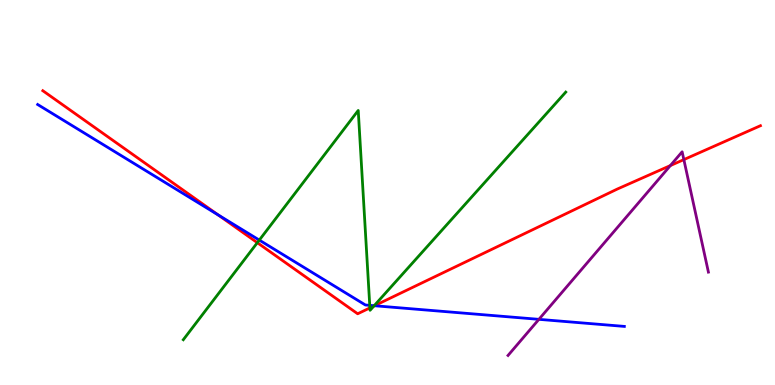[{'lines': ['blue', 'red'], 'intersections': [{'x': 2.81, 'y': 4.42}, {'x': 4.83, 'y': 2.06}]}, {'lines': ['green', 'red'], 'intersections': [{'x': 3.32, 'y': 3.7}, {'x': 4.77, 'y': 2.0}, {'x': 4.83, 'y': 2.05}]}, {'lines': ['purple', 'red'], 'intersections': [{'x': 8.65, 'y': 5.7}, {'x': 8.82, 'y': 5.85}]}, {'lines': ['blue', 'green'], 'intersections': [{'x': 3.35, 'y': 3.76}, {'x': 4.77, 'y': 2.07}, {'x': 4.83, 'y': 2.06}]}, {'lines': ['blue', 'purple'], 'intersections': [{'x': 6.95, 'y': 1.71}]}, {'lines': ['green', 'purple'], 'intersections': []}]